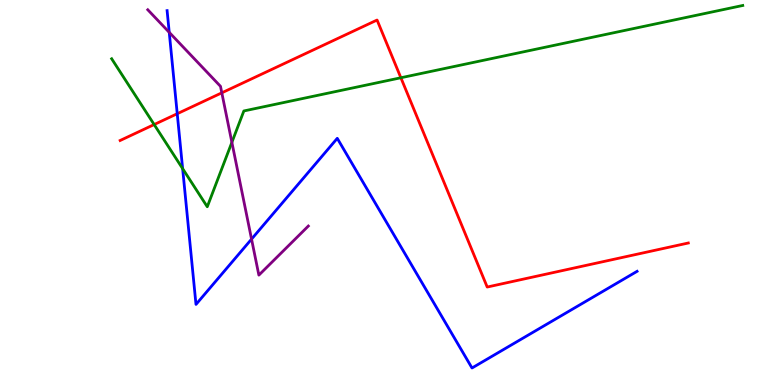[{'lines': ['blue', 'red'], 'intersections': [{'x': 2.29, 'y': 7.05}]}, {'lines': ['green', 'red'], 'intersections': [{'x': 1.99, 'y': 6.77}, {'x': 5.17, 'y': 7.98}]}, {'lines': ['purple', 'red'], 'intersections': [{'x': 2.86, 'y': 7.59}]}, {'lines': ['blue', 'green'], 'intersections': [{'x': 2.36, 'y': 5.62}]}, {'lines': ['blue', 'purple'], 'intersections': [{'x': 2.18, 'y': 9.16}, {'x': 3.25, 'y': 3.79}]}, {'lines': ['green', 'purple'], 'intersections': [{'x': 2.99, 'y': 6.3}]}]